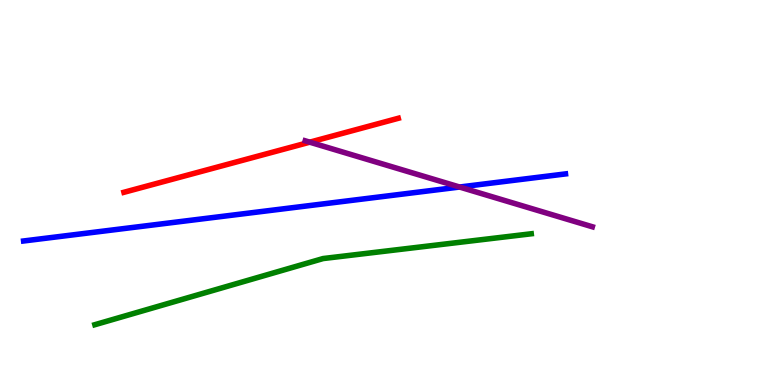[{'lines': ['blue', 'red'], 'intersections': []}, {'lines': ['green', 'red'], 'intersections': []}, {'lines': ['purple', 'red'], 'intersections': [{'x': 4.0, 'y': 6.31}]}, {'lines': ['blue', 'green'], 'intersections': []}, {'lines': ['blue', 'purple'], 'intersections': [{'x': 5.93, 'y': 5.14}]}, {'lines': ['green', 'purple'], 'intersections': []}]